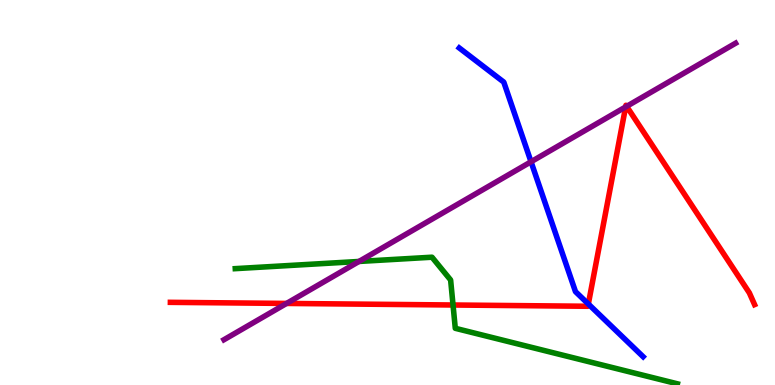[{'lines': ['blue', 'red'], 'intersections': [{'x': 7.59, 'y': 2.1}]}, {'lines': ['green', 'red'], 'intersections': [{'x': 5.85, 'y': 2.08}]}, {'lines': ['purple', 'red'], 'intersections': [{'x': 3.7, 'y': 2.12}, {'x': 8.07, 'y': 7.22}, {'x': 8.09, 'y': 7.24}]}, {'lines': ['blue', 'green'], 'intersections': []}, {'lines': ['blue', 'purple'], 'intersections': [{'x': 6.85, 'y': 5.8}]}, {'lines': ['green', 'purple'], 'intersections': [{'x': 4.63, 'y': 3.21}]}]